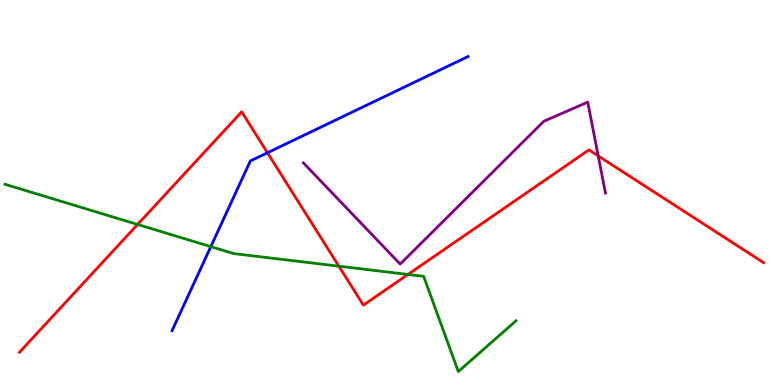[{'lines': ['blue', 'red'], 'intersections': [{'x': 3.45, 'y': 6.03}]}, {'lines': ['green', 'red'], 'intersections': [{'x': 1.78, 'y': 4.17}, {'x': 4.37, 'y': 3.09}, {'x': 5.26, 'y': 2.87}]}, {'lines': ['purple', 'red'], 'intersections': [{'x': 7.72, 'y': 5.95}]}, {'lines': ['blue', 'green'], 'intersections': [{'x': 2.72, 'y': 3.59}]}, {'lines': ['blue', 'purple'], 'intersections': []}, {'lines': ['green', 'purple'], 'intersections': []}]